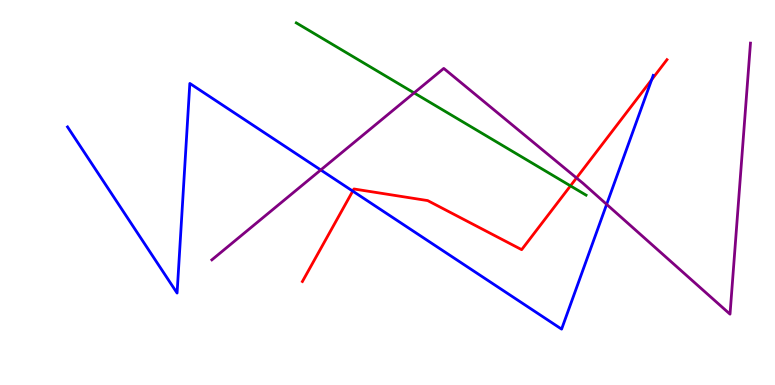[{'lines': ['blue', 'red'], 'intersections': [{'x': 4.55, 'y': 5.04}, {'x': 8.41, 'y': 7.93}]}, {'lines': ['green', 'red'], 'intersections': [{'x': 7.36, 'y': 5.17}]}, {'lines': ['purple', 'red'], 'intersections': [{'x': 7.44, 'y': 5.38}]}, {'lines': ['blue', 'green'], 'intersections': []}, {'lines': ['blue', 'purple'], 'intersections': [{'x': 4.14, 'y': 5.59}, {'x': 7.83, 'y': 4.69}]}, {'lines': ['green', 'purple'], 'intersections': [{'x': 5.34, 'y': 7.59}]}]